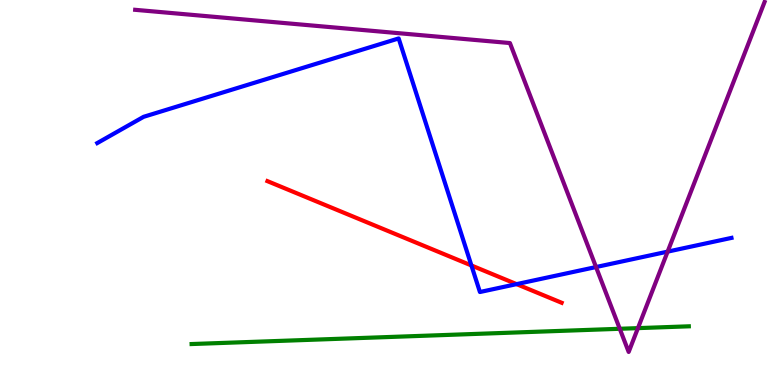[{'lines': ['blue', 'red'], 'intersections': [{'x': 6.08, 'y': 3.1}, {'x': 6.67, 'y': 2.62}]}, {'lines': ['green', 'red'], 'intersections': []}, {'lines': ['purple', 'red'], 'intersections': []}, {'lines': ['blue', 'green'], 'intersections': []}, {'lines': ['blue', 'purple'], 'intersections': [{'x': 7.69, 'y': 3.06}, {'x': 8.61, 'y': 3.46}]}, {'lines': ['green', 'purple'], 'intersections': [{'x': 8.0, 'y': 1.46}, {'x': 8.23, 'y': 1.48}]}]